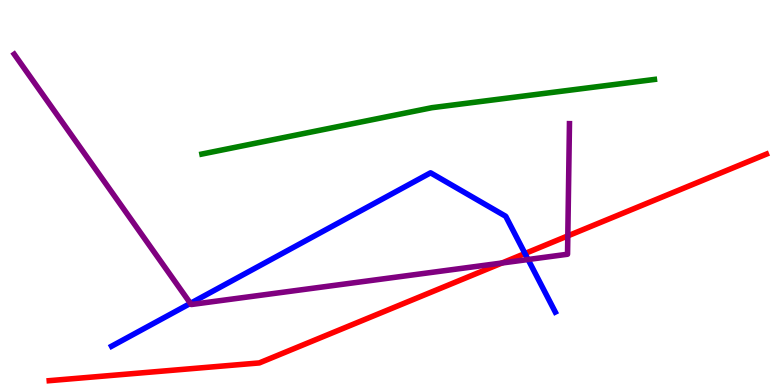[{'lines': ['blue', 'red'], 'intersections': [{'x': 6.77, 'y': 3.42}]}, {'lines': ['green', 'red'], 'intersections': []}, {'lines': ['purple', 'red'], 'intersections': [{'x': 6.48, 'y': 3.17}, {'x': 7.33, 'y': 3.87}]}, {'lines': ['blue', 'green'], 'intersections': []}, {'lines': ['blue', 'purple'], 'intersections': [{'x': 2.46, 'y': 2.12}, {'x': 6.81, 'y': 3.26}]}, {'lines': ['green', 'purple'], 'intersections': []}]